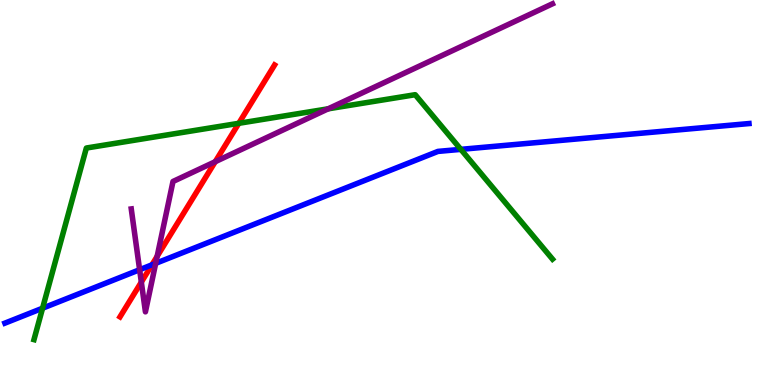[{'lines': ['blue', 'red'], 'intersections': [{'x': 1.96, 'y': 3.12}]}, {'lines': ['green', 'red'], 'intersections': [{'x': 3.08, 'y': 6.8}]}, {'lines': ['purple', 'red'], 'intersections': [{'x': 1.82, 'y': 2.67}, {'x': 2.03, 'y': 3.34}, {'x': 2.78, 'y': 5.8}]}, {'lines': ['blue', 'green'], 'intersections': [{'x': 0.549, 'y': 1.99}, {'x': 5.95, 'y': 6.12}]}, {'lines': ['blue', 'purple'], 'intersections': [{'x': 1.8, 'y': 2.99}, {'x': 2.01, 'y': 3.16}]}, {'lines': ['green', 'purple'], 'intersections': [{'x': 4.23, 'y': 7.17}]}]